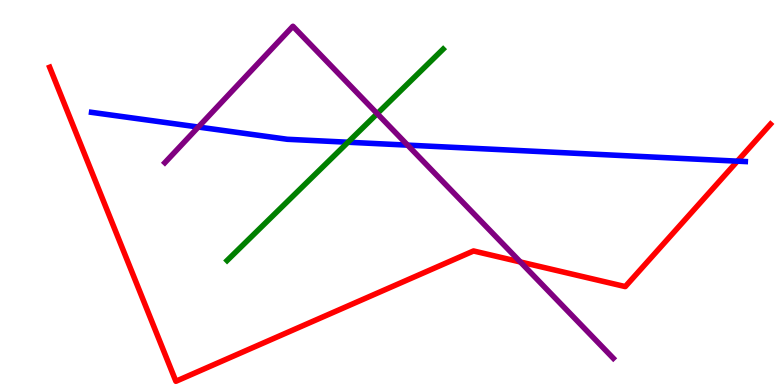[{'lines': ['blue', 'red'], 'intersections': [{'x': 9.51, 'y': 5.81}]}, {'lines': ['green', 'red'], 'intersections': []}, {'lines': ['purple', 'red'], 'intersections': [{'x': 6.71, 'y': 3.2}]}, {'lines': ['blue', 'green'], 'intersections': [{'x': 4.49, 'y': 6.31}]}, {'lines': ['blue', 'purple'], 'intersections': [{'x': 2.56, 'y': 6.7}, {'x': 5.26, 'y': 6.23}]}, {'lines': ['green', 'purple'], 'intersections': [{'x': 4.87, 'y': 7.05}]}]